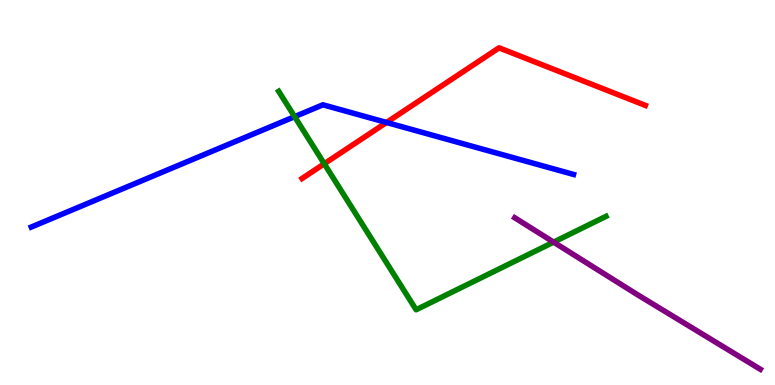[{'lines': ['blue', 'red'], 'intersections': [{'x': 4.99, 'y': 6.82}]}, {'lines': ['green', 'red'], 'intersections': [{'x': 4.18, 'y': 5.75}]}, {'lines': ['purple', 'red'], 'intersections': []}, {'lines': ['blue', 'green'], 'intersections': [{'x': 3.8, 'y': 6.97}]}, {'lines': ['blue', 'purple'], 'intersections': []}, {'lines': ['green', 'purple'], 'intersections': [{'x': 7.14, 'y': 3.71}]}]